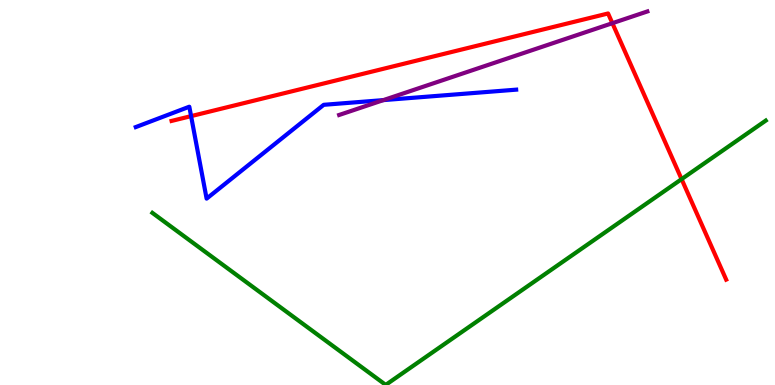[{'lines': ['blue', 'red'], 'intersections': [{'x': 2.47, 'y': 6.98}]}, {'lines': ['green', 'red'], 'intersections': [{'x': 8.79, 'y': 5.35}]}, {'lines': ['purple', 'red'], 'intersections': [{'x': 7.9, 'y': 9.4}]}, {'lines': ['blue', 'green'], 'intersections': []}, {'lines': ['blue', 'purple'], 'intersections': [{'x': 4.95, 'y': 7.4}]}, {'lines': ['green', 'purple'], 'intersections': []}]